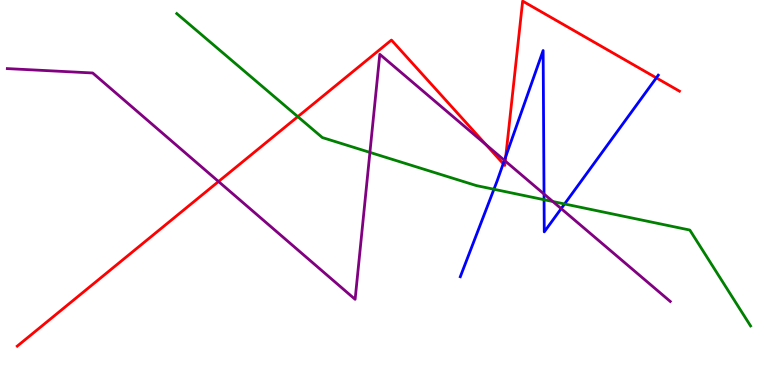[{'lines': ['blue', 'red'], 'intersections': [{'x': 6.49, 'y': 5.75}, {'x': 6.53, 'y': 5.93}, {'x': 8.47, 'y': 7.98}]}, {'lines': ['green', 'red'], 'intersections': [{'x': 3.84, 'y': 6.97}]}, {'lines': ['purple', 'red'], 'intersections': [{'x': 2.82, 'y': 5.29}, {'x': 6.27, 'y': 6.24}, {'x': 6.52, 'y': 5.82}]}, {'lines': ['blue', 'green'], 'intersections': [{'x': 6.37, 'y': 5.08}, {'x': 7.02, 'y': 4.81}, {'x': 7.28, 'y': 4.7}]}, {'lines': ['blue', 'purple'], 'intersections': [{'x': 6.51, 'y': 5.84}, {'x': 7.02, 'y': 4.96}, {'x': 7.24, 'y': 4.58}]}, {'lines': ['green', 'purple'], 'intersections': [{'x': 4.77, 'y': 6.04}, {'x': 7.13, 'y': 4.77}]}]